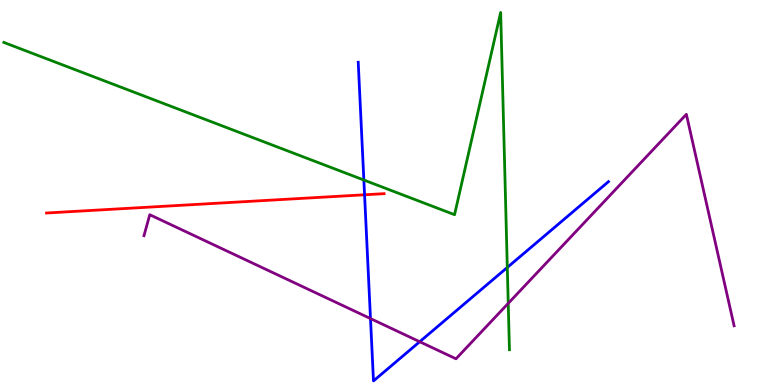[{'lines': ['blue', 'red'], 'intersections': [{'x': 4.7, 'y': 4.94}]}, {'lines': ['green', 'red'], 'intersections': []}, {'lines': ['purple', 'red'], 'intersections': []}, {'lines': ['blue', 'green'], 'intersections': [{'x': 4.69, 'y': 5.32}, {'x': 6.55, 'y': 3.05}]}, {'lines': ['blue', 'purple'], 'intersections': [{'x': 4.78, 'y': 1.73}, {'x': 5.42, 'y': 1.12}]}, {'lines': ['green', 'purple'], 'intersections': [{'x': 6.56, 'y': 2.12}]}]